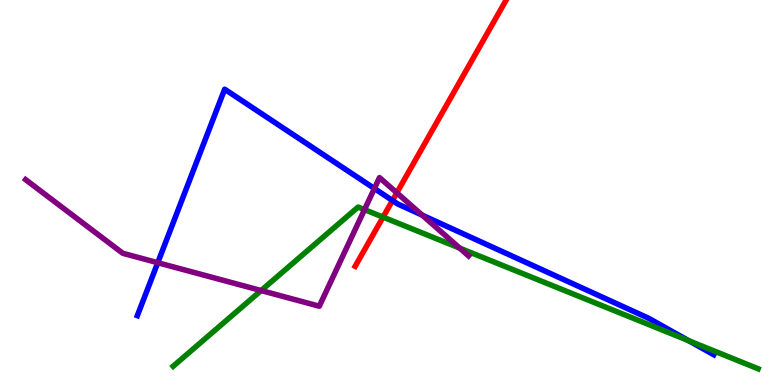[{'lines': ['blue', 'red'], 'intersections': [{'x': 5.06, 'y': 4.79}]}, {'lines': ['green', 'red'], 'intersections': [{'x': 4.94, 'y': 4.36}]}, {'lines': ['purple', 'red'], 'intersections': [{'x': 5.12, 'y': 4.99}]}, {'lines': ['blue', 'green'], 'intersections': [{'x': 8.89, 'y': 1.15}]}, {'lines': ['blue', 'purple'], 'intersections': [{'x': 2.04, 'y': 3.18}, {'x': 4.83, 'y': 5.1}, {'x': 5.45, 'y': 4.41}]}, {'lines': ['green', 'purple'], 'intersections': [{'x': 3.37, 'y': 2.45}, {'x': 4.7, 'y': 4.56}, {'x': 5.93, 'y': 3.56}]}]